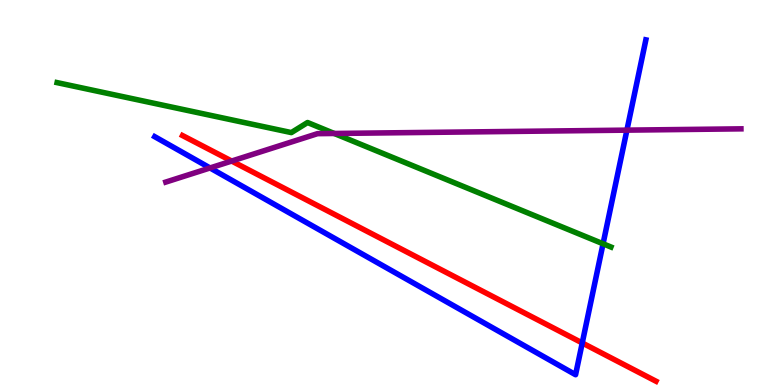[{'lines': ['blue', 'red'], 'intersections': [{'x': 7.51, 'y': 1.09}]}, {'lines': ['green', 'red'], 'intersections': []}, {'lines': ['purple', 'red'], 'intersections': [{'x': 2.99, 'y': 5.82}]}, {'lines': ['blue', 'green'], 'intersections': [{'x': 7.78, 'y': 3.67}]}, {'lines': ['blue', 'purple'], 'intersections': [{'x': 2.71, 'y': 5.64}, {'x': 8.09, 'y': 6.62}]}, {'lines': ['green', 'purple'], 'intersections': [{'x': 4.31, 'y': 6.53}]}]